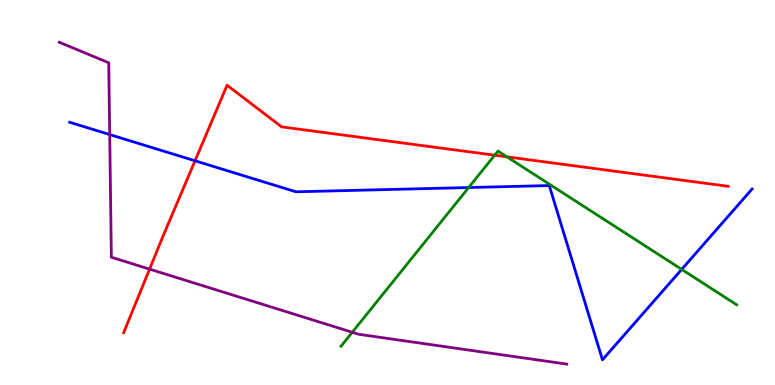[{'lines': ['blue', 'red'], 'intersections': [{'x': 2.52, 'y': 5.82}]}, {'lines': ['green', 'red'], 'intersections': [{'x': 6.38, 'y': 5.97}, {'x': 6.54, 'y': 5.93}]}, {'lines': ['purple', 'red'], 'intersections': [{'x': 1.93, 'y': 3.01}]}, {'lines': ['blue', 'green'], 'intersections': [{'x': 6.05, 'y': 5.13}, {'x': 8.8, 'y': 3.0}]}, {'lines': ['blue', 'purple'], 'intersections': [{'x': 1.42, 'y': 6.5}]}, {'lines': ['green', 'purple'], 'intersections': [{'x': 4.55, 'y': 1.37}]}]